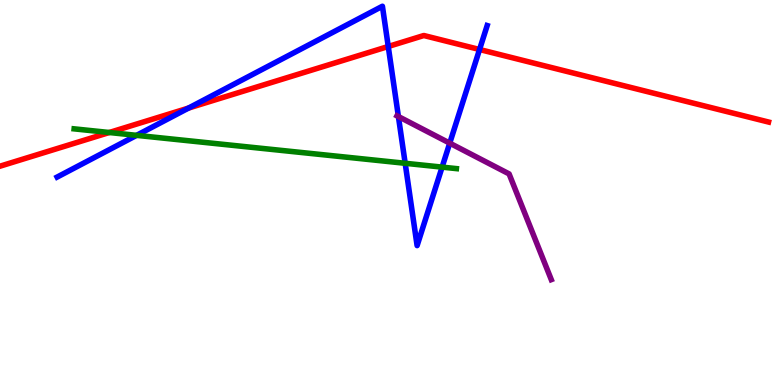[{'lines': ['blue', 'red'], 'intersections': [{'x': 2.43, 'y': 7.19}, {'x': 5.01, 'y': 8.79}, {'x': 6.19, 'y': 8.71}]}, {'lines': ['green', 'red'], 'intersections': [{'x': 1.41, 'y': 6.56}]}, {'lines': ['purple', 'red'], 'intersections': []}, {'lines': ['blue', 'green'], 'intersections': [{'x': 1.76, 'y': 6.48}, {'x': 5.23, 'y': 5.76}, {'x': 5.7, 'y': 5.66}]}, {'lines': ['blue', 'purple'], 'intersections': [{'x': 5.14, 'y': 6.97}, {'x': 5.8, 'y': 6.28}]}, {'lines': ['green', 'purple'], 'intersections': []}]